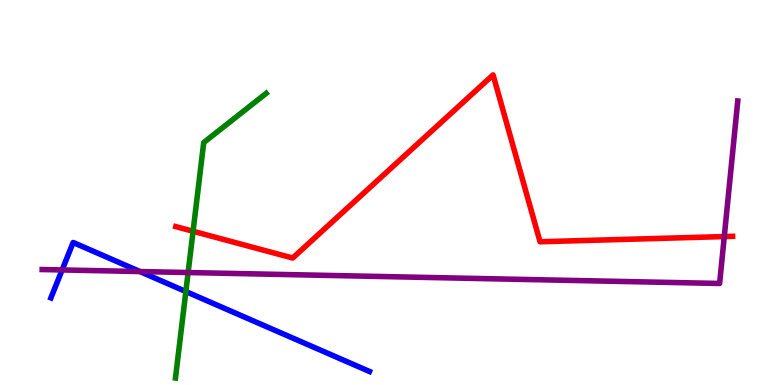[{'lines': ['blue', 'red'], 'intersections': []}, {'lines': ['green', 'red'], 'intersections': [{'x': 2.49, 'y': 3.99}]}, {'lines': ['purple', 'red'], 'intersections': [{'x': 9.35, 'y': 3.86}]}, {'lines': ['blue', 'green'], 'intersections': [{'x': 2.4, 'y': 2.43}]}, {'lines': ['blue', 'purple'], 'intersections': [{'x': 0.802, 'y': 2.99}, {'x': 1.81, 'y': 2.95}]}, {'lines': ['green', 'purple'], 'intersections': [{'x': 2.43, 'y': 2.92}]}]